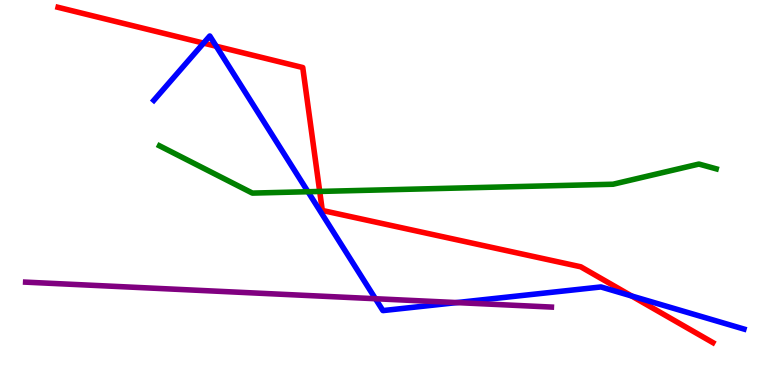[{'lines': ['blue', 'red'], 'intersections': [{'x': 2.63, 'y': 8.88}, {'x': 2.79, 'y': 8.8}, {'x': 8.15, 'y': 2.31}]}, {'lines': ['green', 'red'], 'intersections': [{'x': 4.13, 'y': 5.03}]}, {'lines': ['purple', 'red'], 'intersections': []}, {'lines': ['blue', 'green'], 'intersections': [{'x': 3.97, 'y': 5.02}]}, {'lines': ['blue', 'purple'], 'intersections': [{'x': 4.84, 'y': 2.24}, {'x': 5.89, 'y': 2.14}]}, {'lines': ['green', 'purple'], 'intersections': []}]